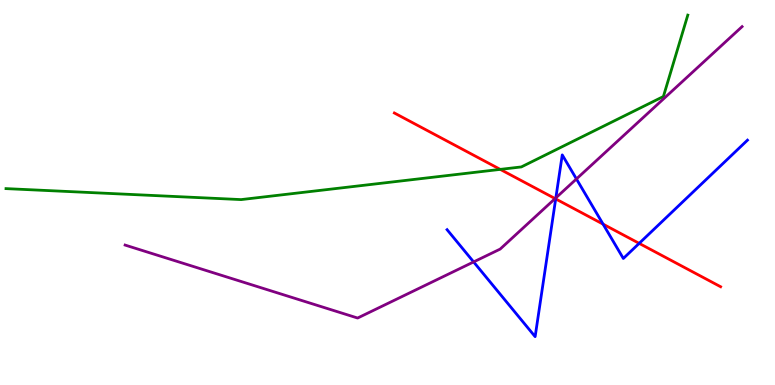[{'lines': ['blue', 'red'], 'intersections': [{'x': 7.17, 'y': 4.83}, {'x': 7.78, 'y': 4.18}, {'x': 8.25, 'y': 3.68}]}, {'lines': ['green', 'red'], 'intersections': [{'x': 6.45, 'y': 5.6}]}, {'lines': ['purple', 'red'], 'intersections': [{'x': 7.16, 'y': 4.84}]}, {'lines': ['blue', 'green'], 'intersections': []}, {'lines': ['blue', 'purple'], 'intersections': [{'x': 6.11, 'y': 3.2}, {'x': 7.17, 'y': 4.86}, {'x': 7.44, 'y': 5.35}]}, {'lines': ['green', 'purple'], 'intersections': []}]